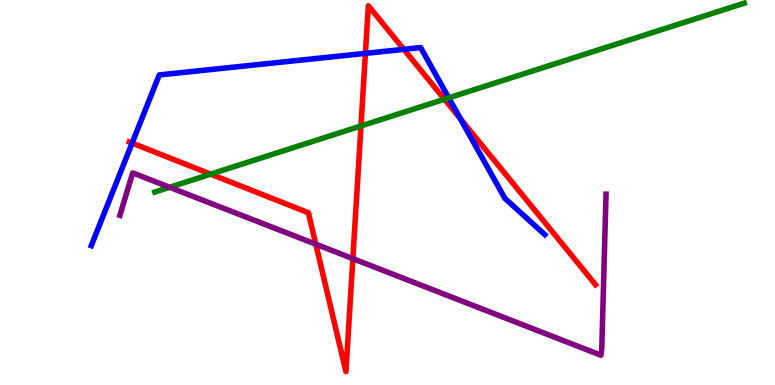[{'lines': ['blue', 'red'], 'intersections': [{'x': 1.7, 'y': 6.28}, {'x': 4.72, 'y': 8.61}, {'x': 5.21, 'y': 8.72}, {'x': 5.94, 'y': 6.91}]}, {'lines': ['green', 'red'], 'intersections': [{'x': 2.72, 'y': 5.48}, {'x': 4.66, 'y': 6.73}, {'x': 5.73, 'y': 7.42}]}, {'lines': ['purple', 'red'], 'intersections': [{'x': 4.07, 'y': 3.66}, {'x': 4.55, 'y': 3.28}]}, {'lines': ['blue', 'green'], 'intersections': [{'x': 5.79, 'y': 7.46}]}, {'lines': ['blue', 'purple'], 'intersections': []}, {'lines': ['green', 'purple'], 'intersections': [{'x': 2.19, 'y': 5.14}]}]